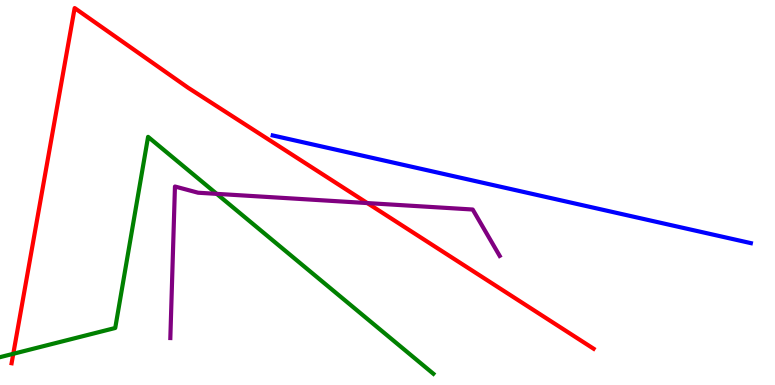[{'lines': ['blue', 'red'], 'intersections': []}, {'lines': ['green', 'red'], 'intersections': [{'x': 0.171, 'y': 0.81}]}, {'lines': ['purple', 'red'], 'intersections': [{'x': 4.74, 'y': 4.73}]}, {'lines': ['blue', 'green'], 'intersections': []}, {'lines': ['blue', 'purple'], 'intersections': []}, {'lines': ['green', 'purple'], 'intersections': [{'x': 2.8, 'y': 4.96}]}]